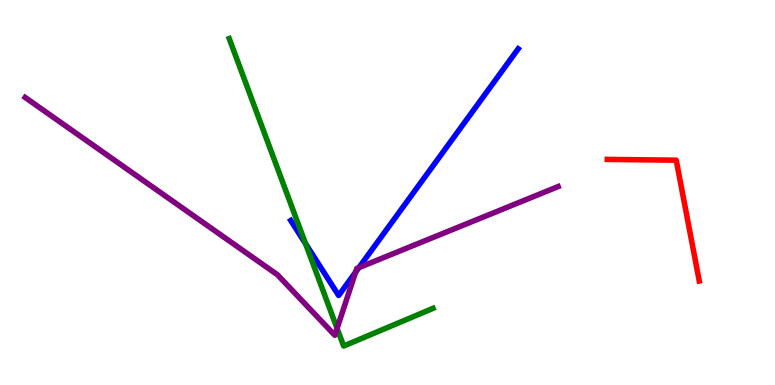[{'lines': ['blue', 'red'], 'intersections': []}, {'lines': ['green', 'red'], 'intersections': []}, {'lines': ['purple', 'red'], 'intersections': []}, {'lines': ['blue', 'green'], 'intersections': [{'x': 3.94, 'y': 3.67}]}, {'lines': ['blue', 'purple'], 'intersections': [{'x': 4.59, 'y': 2.93}, {'x': 4.63, 'y': 3.05}]}, {'lines': ['green', 'purple'], 'intersections': [{'x': 4.35, 'y': 1.47}]}]